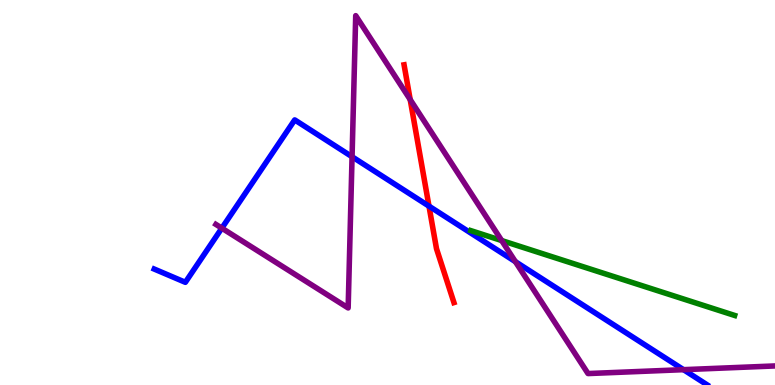[{'lines': ['blue', 'red'], 'intersections': [{'x': 5.54, 'y': 4.65}]}, {'lines': ['green', 'red'], 'intersections': []}, {'lines': ['purple', 'red'], 'intersections': [{'x': 5.29, 'y': 7.41}]}, {'lines': ['blue', 'green'], 'intersections': []}, {'lines': ['blue', 'purple'], 'intersections': [{'x': 2.86, 'y': 4.07}, {'x': 4.54, 'y': 5.93}, {'x': 6.65, 'y': 3.2}, {'x': 8.82, 'y': 0.398}]}, {'lines': ['green', 'purple'], 'intersections': [{'x': 6.47, 'y': 3.75}]}]